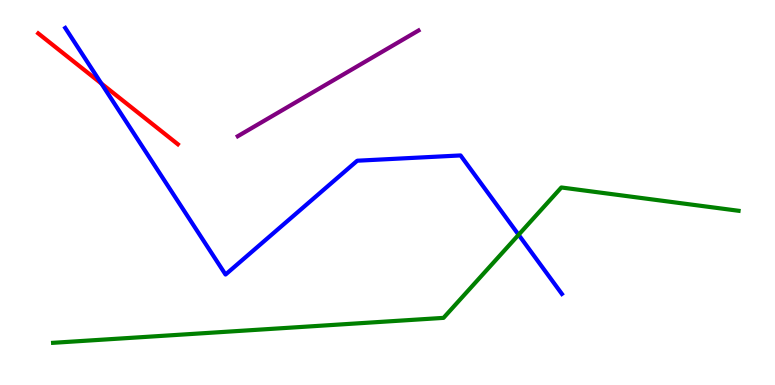[{'lines': ['blue', 'red'], 'intersections': [{'x': 1.31, 'y': 7.83}]}, {'lines': ['green', 'red'], 'intersections': []}, {'lines': ['purple', 'red'], 'intersections': []}, {'lines': ['blue', 'green'], 'intersections': [{'x': 6.69, 'y': 3.9}]}, {'lines': ['blue', 'purple'], 'intersections': []}, {'lines': ['green', 'purple'], 'intersections': []}]